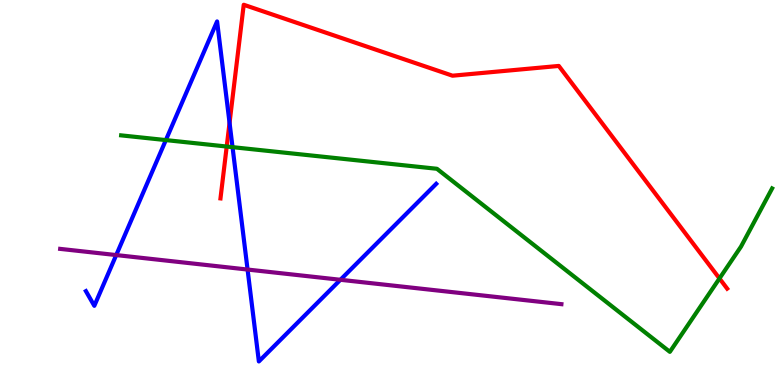[{'lines': ['blue', 'red'], 'intersections': [{'x': 2.96, 'y': 6.81}]}, {'lines': ['green', 'red'], 'intersections': [{'x': 2.93, 'y': 6.19}, {'x': 9.28, 'y': 2.77}]}, {'lines': ['purple', 'red'], 'intersections': []}, {'lines': ['blue', 'green'], 'intersections': [{'x': 2.14, 'y': 6.36}, {'x': 3.0, 'y': 6.18}]}, {'lines': ['blue', 'purple'], 'intersections': [{'x': 1.5, 'y': 3.37}, {'x': 3.19, 'y': 3.0}, {'x': 4.39, 'y': 2.73}]}, {'lines': ['green', 'purple'], 'intersections': []}]